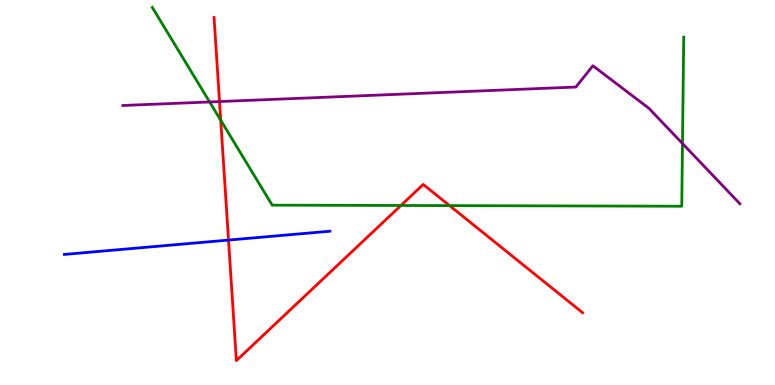[{'lines': ['blue', 'red'], 'intersections': [{'x': 2.95, 'y': 3.76}]}, {'lines': ['green', 'red'], 'intersections': [{'x': 2.85, 'y': 6.88}, {'x': 5.17, 'y': 4.66}, {'x': 5.8, 'y': 4.66}]}, {'lines': ['purple', 'red'], 'intersections': [{'x': 2.83, 'y': 7.36}]}, {'lines': ['blue', 'green'], 'intersections': []}, {'lines': ['blue', 'purple'], 'intersections': []}, {'lines': ['green', 'purple'], 'intersections': [{'x': 2.71, 'y': 7.35}, {'x': 8.81, 'y': 6.27}]}]